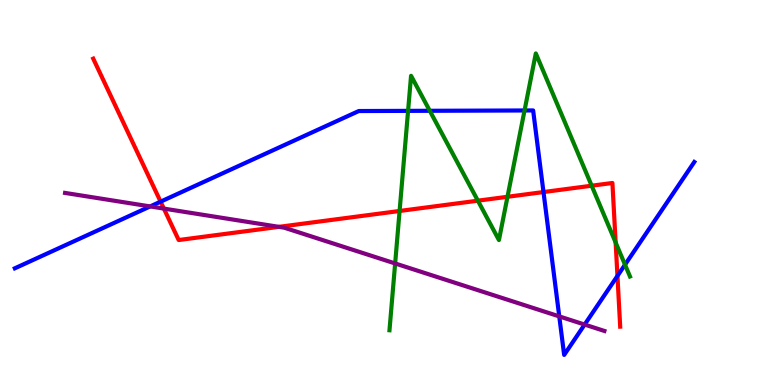[{'lines': ['blue', 'red'], 'intersections': [{'x': 2.07, 'y': 4.76}, {'x': 7.01, 'y': 5.01}, {'x': 7.97, 'y': 2.83}]}, {'lines': ['green', 'red'], 'intersections': [{'x': 5.16, 'y': 4.52}, {'x': 6.17, 'y': 4.79}, {'x': 6.55, 'y': 4.89}, {'x': 7.63, 'y': 5.18}, {'x': 7.94, 'y': 3.7}]}, {'lines': ['purple', 'red'], 'intersections': [{'x': 2.11, 'y': 4.58}, {'x': 3.6, 'y': 4.11}]}, {'lines': ['blue', 'green'], 'intersections': [{'x': 5.27, 'y': 7.12}, {'x': 5.55, 'y': 7.12}, {'x': 6.77, 'y': 7.13}, {'x': 8.06, 'y': 3.12}]}, {'lines': ['blue', 'purple'], 'intersections': [{'x': 1.94, 'y': 4.64}, {'x': 7.22, 'y': 1.78}, {'x': 7.54, 'y': 1.57}]}, {'lines': ['green', 'purple'], 'intersections': [{'x': 5.1, 'y': 3.16}]}]